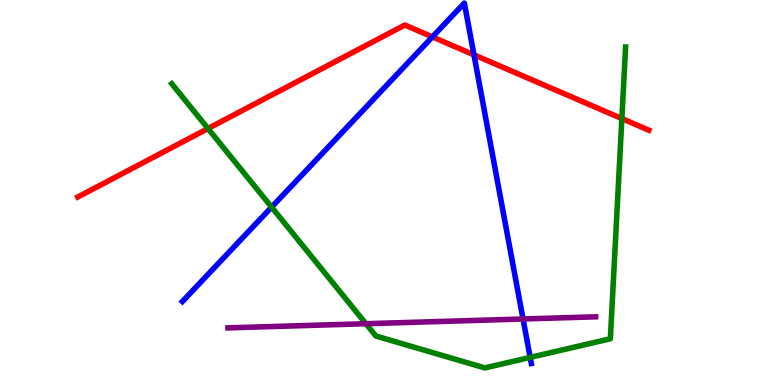[{'lines': ['blue', 'red'], 'intersections': [{'x': 5.58, 'y': 9.04}, {'x': 6.12, 'y': 8.58}]}, {'lines': ['green', 'red'], 'intersections': [{'x': 2.68, 'y': 6.66}, {'x': 8.02, 'y': 6.92}]}, {'lines': ['purple', 'red'], 'intersections': []}, {'lines': ['blue', 'green'], 'intersections': [{'x': 3.5, 'y': 4.62}, {'x': 6.84, 'y': 0.717}]}, {'lines': ['blue', 'purple'], 'intersections': [{'x': 6.75, 'y': 1.71}]}, {'lines': ['green', 'purple'], 'intersections': [{'x': 4.72, 'y': 1.59}]}]